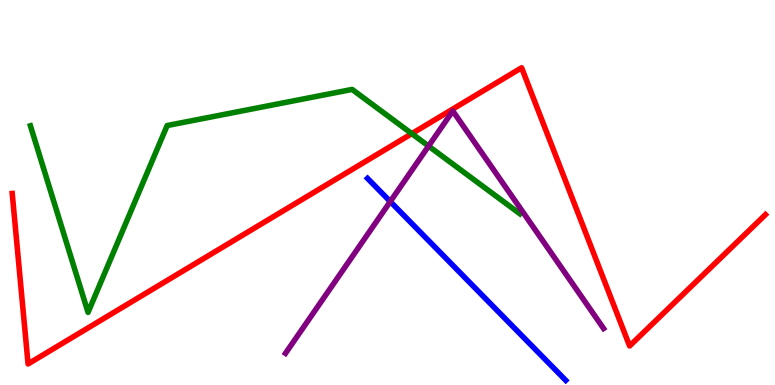[{'lines': ['blue', 'red'], 'intersections': []}, {'lines': ['green', 'red'], 'intersections': [{'x': 5.31, 'y': 6.53}]}, {'lines': ['purple', 'red'], 'intersections': []}, {'lines': ['blue', 'green'], 'intersections': []}, {'lines': ['blue', 'purple'], 'intersections': [{'x': 5.04, 'y': 4.76}]}, {'lines': ['green', 'purple'], 'intersections': [{'x': 5.53, 'y': 6.21}]}]